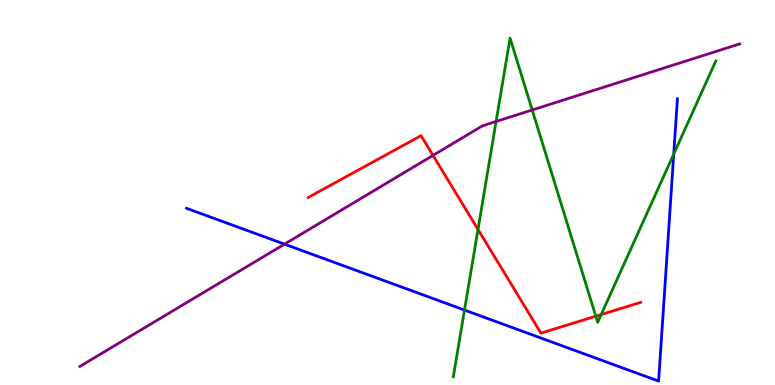[{'lines': ['blue', 'red'], 'intersections': []}, {'lines': ['green', 'red'], 'intersections': [{'x': 6.17, 'y': 4.04}, {'x': 7.69, 'y': 1.79}, {'x': 7.76, 'y': 1.83}]}, {'lines': ['purple', 'red'], 'intersections': [{'x': 5.59, 'y': 5.96}]}, {'lines': ['blue', 'green'], 'intersections': [{'x': 5.99, 'y': 1.95}, {'x': 8.69, 'y': 6.0}]}, {'lines': ['blue', 'purple'], 'intersections': [{'x': 3.67, 'y': 3.66}]}, {'lines': ['green', 'purple'], 'intersections': [{'x': 6.4, 'y': 6.84}, {'x': 6.87, 'y': 7.14}]}]